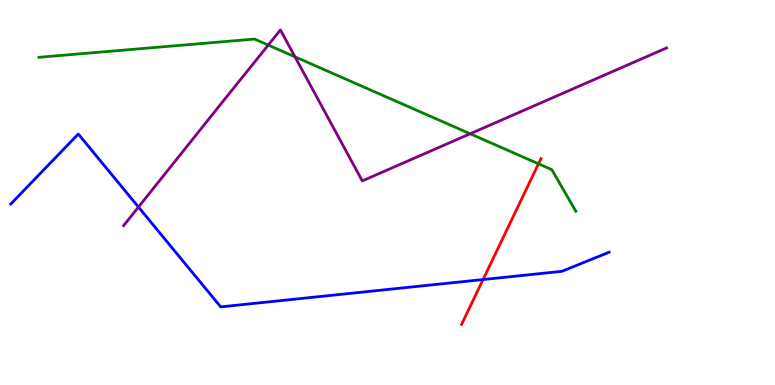[{'lines': ['blue', 'red'], 'intersections': [{'x': 6.23, 'y': 2.74}]}, {'lines': ['green', 'red'], 'intersections': [{'x': 6.95, 'y': 5.75}]}, {'lines': ['purple', 'red'], 'intersections': []}, {'lines': ['blue', 'green'], 'intersections': []}, {'lines': ['blue', 'purple'], 'intersections': [{'x': 1.79, 'y': 4.62}]}, {'lines': ['green', 'purple'], 'intersections': [{'x': 3.46, 'y': 8.83}, {'x': 3.81, 'y': 8.52}, {'x': 6.07, 'y': 6.53}]}]